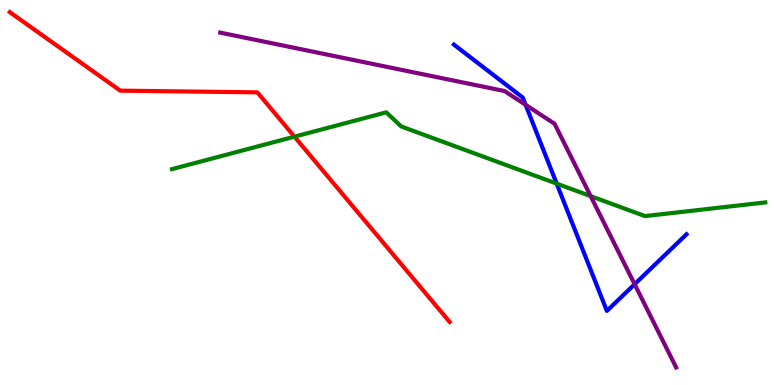[{'lines': ['blue', 'red'], 'intersections': []}, {'lines': ['green', 'red'], 'intersections': [{'x': 3.8, 'y': 6.45}]}, {'lines': ['purple', 'red'], 'intersections': []}, {'lines': ['blue', 'green'], 'intersections': [{'x': 7.18, 'y': 5.23}]}, {'lines': ['blue', 'purple'], 'intersections': [{'x': 6.78, 'y': 7.28}, {'x': 8.19, 'y': 2.62}]}, {'lines': ['green', 'purple'], 'intersections': [{'x': 7.62, 'y': 4.91}]}]